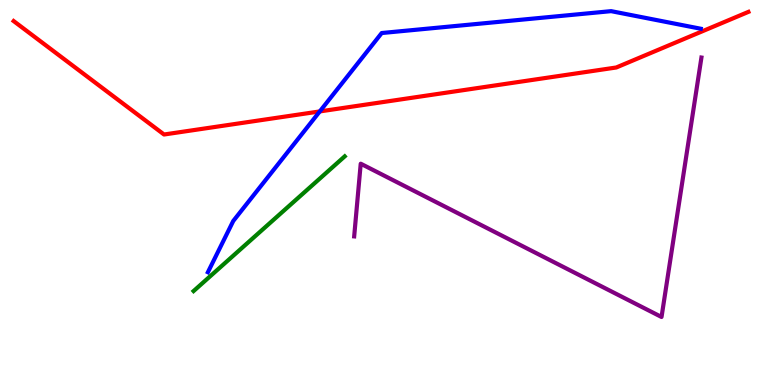[{'lines': ['blue', 'red'], 'intersections': [{'x': 4.13, 'y': 7.11}]}, {'lines': ['green', 'red'], 'intersections': []}, {'lines': ['purple', 'red'], 'intersections': []}, {'lines': ['blue', 'green'], 'intersections': []}, {'lines': ['blue', 'purple'], 'intersections': []}, {'lines': ['green', 'purple'], 'intersections': []}]